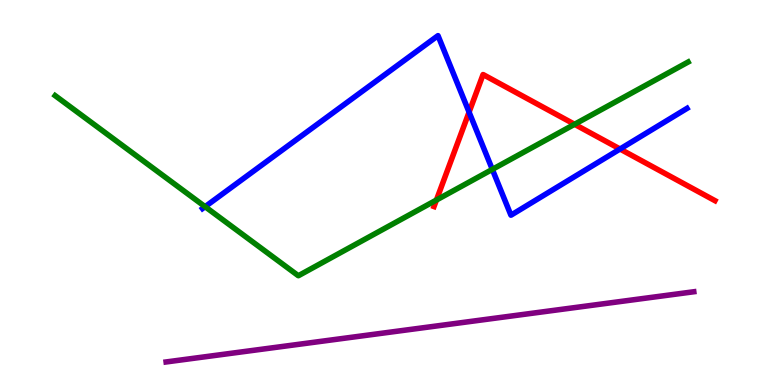[{'lines': ['blue', 'red'], 'intersections': [{'x': 6.05, 'y': 7.09}, {'x': 8.0, 'y': 6.13}]}, {'lines': ['green', 'red'], 'intersections': [{'x': 5.63, 'y': 4.8}, {'x': 7.41, 'y': 6.77}]}, {'lines': ['purple', 'red'], 'intersections': []}, {'lines': ['blue', 'green'], 'intersections': [{'x': 2.65, 'y': 4.63}, {'x': 6.35, 'y': 5.6}]}, {'lines': ['blue', 'purple'], 'intersections': []}, {'lines': ['green', 'purple'], 'intersections': []}]